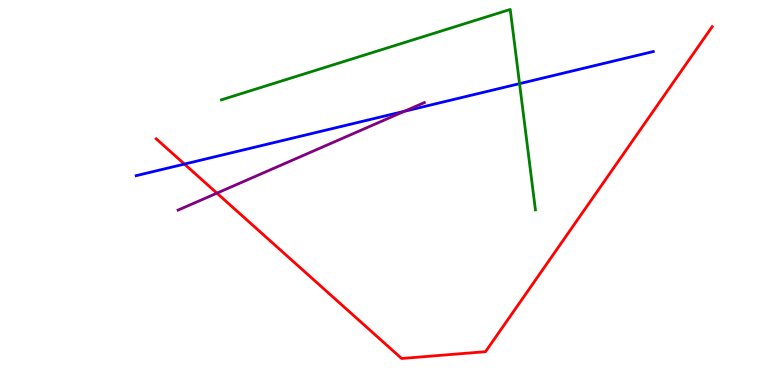[{'lines': ['blue', 'red'], 'intersections': [{'x': 2.38, 'y': 5.74}]}, {'lines': ['green', 'red'], 'intersections': []}, {'lines': ['purple', 'red'], 'intersections': [{'x': 2.8, 'y': 4.98}]}, {'lines': ['blue', 'green'], 'intersections': [{'x': 6.7, 'y': 7.83}]}, {'lines': ['blue', 'purple'], 'intersections': [{'x': 5.22, 'y': 7.11}]}, {'lines': ['green', 'purple'], 'intersections': []}]